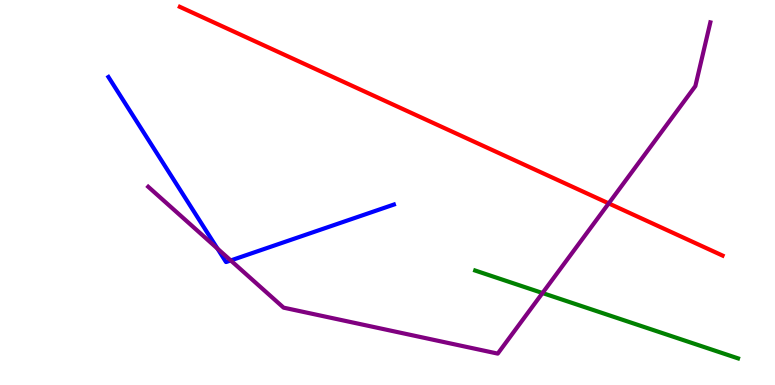[{'lines': ['blue', 'red'], 'intersections': []}, {'lines': ['green', 'red'], 'intersections': []}, {'lines': ['purple', 'red'], 'intersections': [{'x': 7.85, 'y': 4.72}]}, {'lines': ['blue', 'green'], 'intersections': []}, {'lines': ['blue', 'purple'], 'intersections': [{'x': 2.81, 'y': 3.54}, {'x': 2.98, 'y': 3.24}]}, {'lines': ['green', 'purple'], 'intersections': [{'x': 7.0, 'y': 2.39}]}]